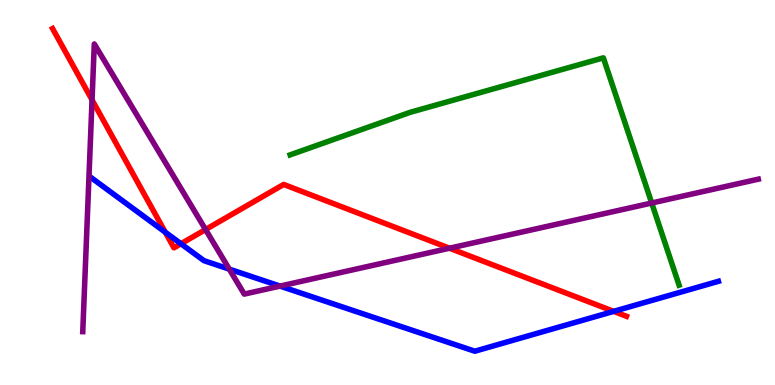[{'lines': ['blue', 'red'], 'intersections': [{'x': 2.13, 'y': 3.97}, {'x': 2.34, 'y': 3.67}, {'x': 7.92, 'y': 1.91}]}, {'lines': ['green', 'red'], 'intersections': []}, {'lines': ['purple', 'red'], 'intersections': [{'x': 1.19, 'y': 7.4}, {'x': 2.65, 'y': 4.04}, {'x': 5.8, 'y': 3.55}]}, {'lines': ['blue', 'green'], 'intersections': []}, {'lines': ['blue', 'purple'], 'intersections': [{'x': 2.96, 'y': 3.01}, {'x': 3.61, 'y': 2.57}]}, {'lines': ['green', 'purple'], 'intersections': [{'x': 8.41, 'y': 4.73}]}]